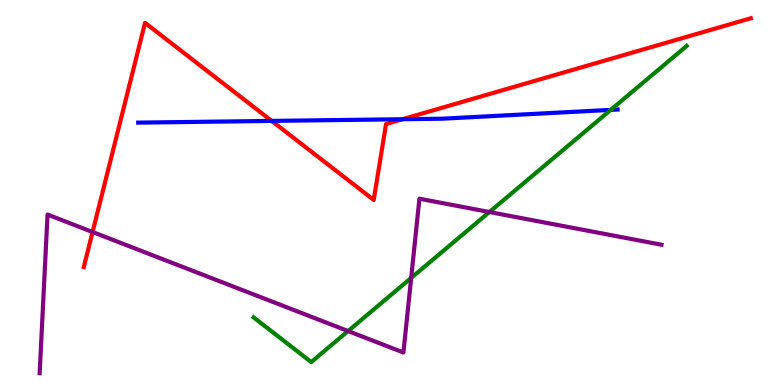[{'lines': ['blue', 'red'], 'intersections': [{'x': 3.51, 'y': 6.86}, {'x': 5.19, 'y': 6.9}]}, {'lines': ['green', 'red'], 'intersections': []}, {'lines': ['purple', 'red'], 'intersections': [{'x': 1.19, 'y': 3.97}]}, {'lines': ['blue', 'green'], 'intersections': [{'x': 7.88, 'y': 7.15}]}, {'lines': ['blue', 'purple'], 'intersections': []}, {'lines': ['green', 'purple'], 'intersections': [{'x': 4.49, 'y': 1.4}, {'x': 5.31, 'y': 2.78}, {'x': 6.32, 'y': 4.49}]}]